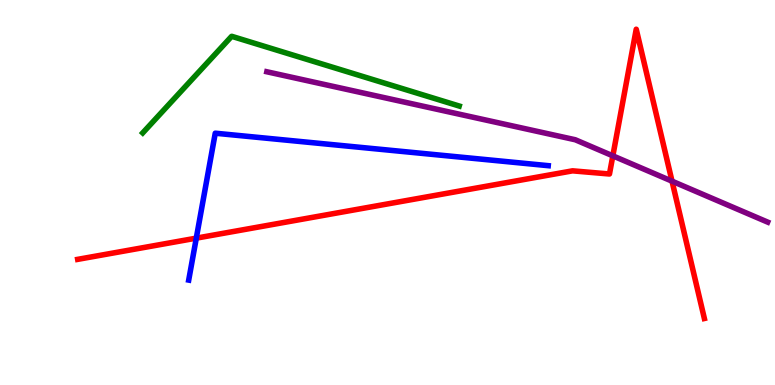[{'lines': ['blue', 'red'], 'intersections': [{'x': 2.53, 'y': 3.81}]}, {'lines': ['green', 'red'], 'intersections': []}, {'lines': ['purple', 'red'], 'intersections': [{'x': 7.91, 'y': 5.95}, {'x': 8.67, 'y': 5.29}]}, {'lines': ['blue', 'green'], 'intersections': []}, {'lines': ['blue', 'purple'], 'intersections': []}, {'lines': ['green', 'purple'], 'intersections': []}]